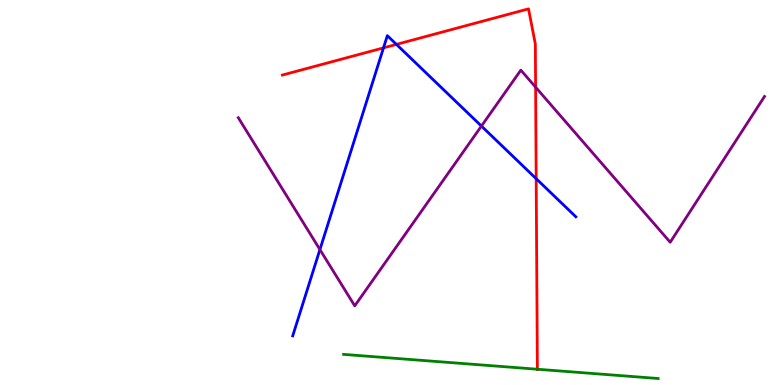[{'lines': ['blue', 'red'], 'intersections': [{'x': 4.95, 'y': 8.76}, {'x': 5.12, 'y': 8.85}, {'x': 6.92, 'y': 5.36}]}, {'lines': ['green', 'red'], 'intersections': [{'x': 6.93, 'y': 0.409}]}, {'lines': ['purple', 'red'], 'intersections': [{'x': 6.91, 'y': 7.74}]}, {'lines': ['blue', 'green'], 'intersections': []}, {'lines': ['blue', 'purple'], 'intersections': [{'x': 4.13, 'y': 3.52}, {'x': 6.21, 'y': 6.73}]}, {'lines': ['green', 'purple'], 'intersections': []}]